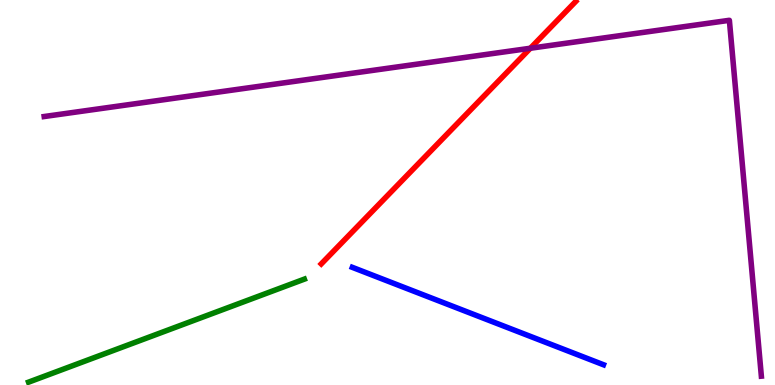[{'lines': ['blue', 'red'], 'intersections': []}, {'lines': ['green', 'red'], 'intersections': []}, {'lines': ['purple', 'red'], 'intersections': [{'x': 6.84, 'y': 8.75}]}, {'lines': ['blue', 'green'], 'intersections': []}, {'lines': ['blue', 'purple'], 'intersections': []}, {'lines': ['green', 'purple'], 'intersections': []}]